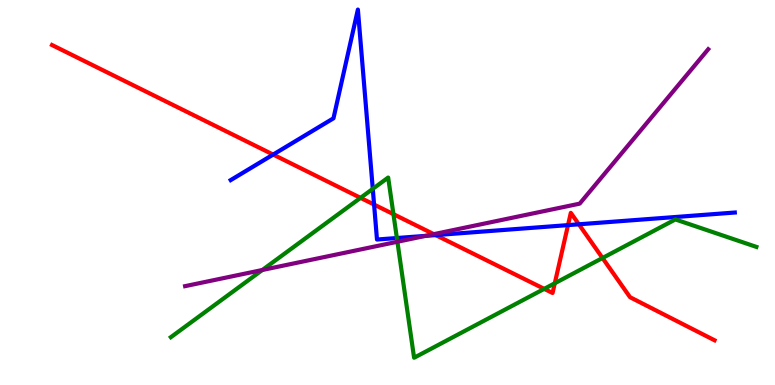[{'lines': ['blue', 'red'], 'intersections': [{'x': 3.52, 'y': 5.99}, {'x': 4.83, 'y': 4.69}, {'x': 5.62, 'y': 3.89}, {'x': 7.33, 'y': 4.15}, {'x': 7.47, 'y': 4.17}]}, {'lines': ['green', 'red'], 'intersections': [{'x': 4.65, 'y': 4.86}, {'x': 5.08, 'y': 4.44}, {'x': 7.02, 'y': 2.5}, {'x': 7.16, 'y': 2.64}, {'x': 7.77, 'y': 3.3}]}, {'lines': ['purple', 'red'], 'intersections': [{'x': 5.6, 'y': 3.92}]}, {'lines': ['blue', 'green'], 'intersections': [{'x': 4.81, 'y': 5.09}, {'x': 5.12, 'y': 3.82}]}, {'lines': ['blue', 'purple'], 'intersections': [{'x': 5.49, 'y': 3.87}]}, {'lines': ['green', 'purple'], 'intersections': [{'x': 3.38, 'y': 2.99}, {'x': 5.13, 'y': 3.72}]}]